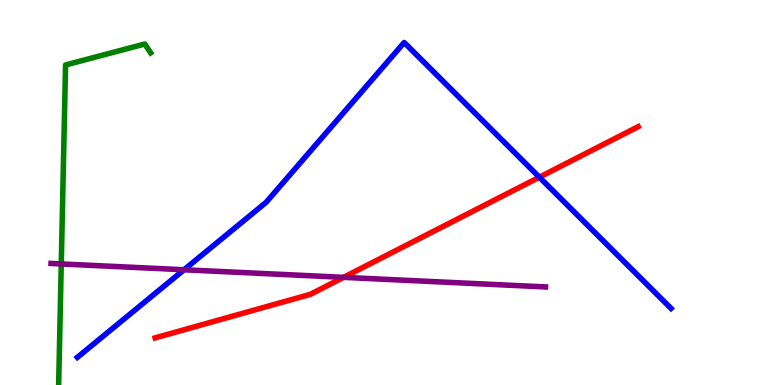[{'lines': ['blue', 'red'], 'intersections': [{'x': 6.96, 'y': 5.4}]}, {'lines': ['green', 'red'], 'intersections': []}, {'lines': ['purple', 'red'], 'intersections': [{'x': 4.43, 'y': 2.8}]}, {'lines': ['blue', 'green'], 'intersections': []}, {'lines': ['blue', 'purple'], 'intersections': [{'x': 2.37, 'y': 2.99}]}, {'lines': ['green', 'purple'], 'intersections': [{'x': 0.79, 'y': 3.14}]}]